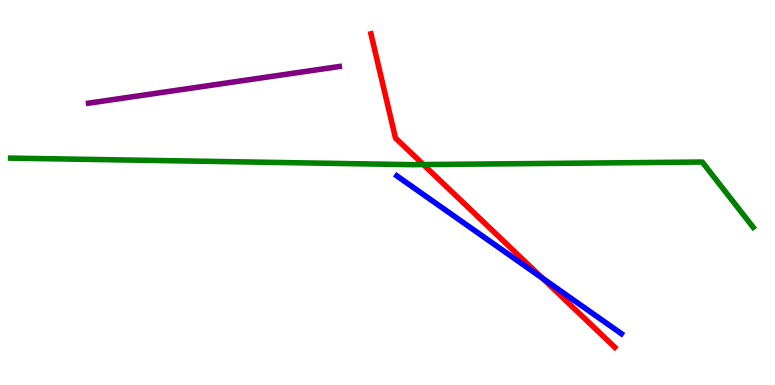[{'lines': ['blue', 'red'], 'intersections': [{'x': 7.0, 'y': 2.78}]}, {'lines': ['green', 'red'], 'intersections': [{'x': 5.46, 'y': 5.73}]}, {'lines': ['purple', 'red'], 'intersections': []}, {'lines': ['blue', 'green'], 'intersections': []}, {'lines': ['blue', 'purple'], 'intersections': []}, {'lines': ['green', 'purple'], 'intersections': []}]